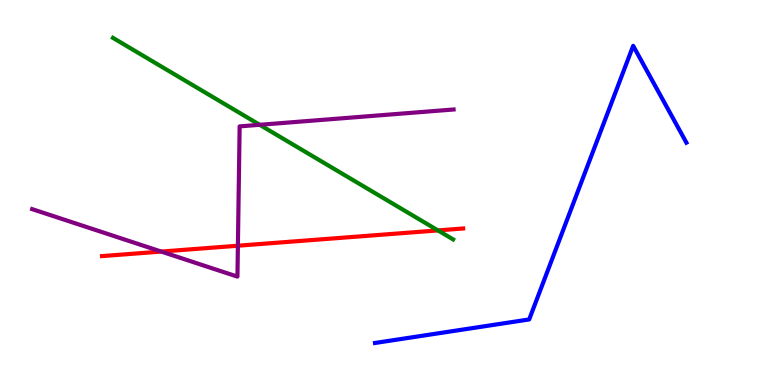[{'lines': ['blue', 'red'], 'intersections': []}, {'lines': ['green', 'red'], 'intersections': [{'x': 5.65, 'y': 4.02}]}, {'lines': ['purple', 'red'], 'intersections': [{'x': 2.08, 'y': 3.47}, {'x': 3.07, 'y': 3.62}]}, {'lines': ['blue', 'green'], 'intersections': []}, {'lines': ['blue', 'purple'], 'intersections': []}, {'lines': ['green', 'purple'], 'intersections': [{'x': 3.35, 'y': 6.76}]}]